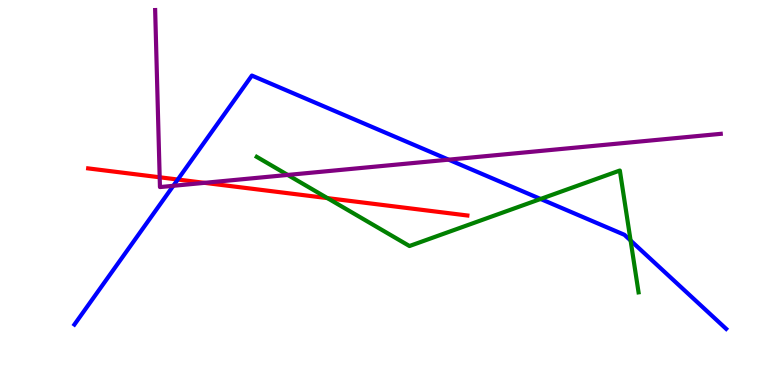[{'lines': ['blue', 'red'], 'intersections': [{'x': 2.29, 'y': 5.34}]}, {'lines': ['green', 'red'], 'intersections': [{'x': 4.22, 'y': 4.85}]}, {'lines': ['purple', 'red'], 'intersections': [{'x': 2.06, 'y': 5.4}, {'x': 2.64, 'y': 5.25}]}, {'lines': ['blue', 'green'], 'intersections': [{'x': 6.98, 'y': 4.83}, {'x': 8.14, 'y': 3.75}]}, {'lines': ['blue', 'purple'], 'intersections': [{'x': 2.24, 'y': 5.17}, {'x': 5.79, 'y': 5.85}]}, {'lines': ['green', 'purple'], 'intersections': [{'x': 3.71, 'y': 5.46}]}]